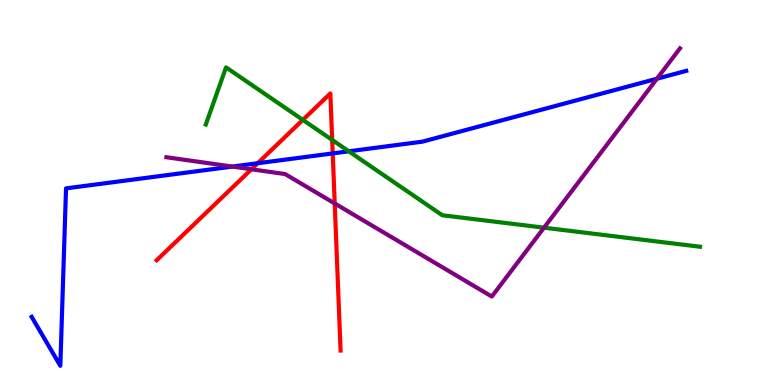[{'lines': ['blue', 'red'], 'intersections': [{'x': 3.32, 'y': 5.76}, {'x': 4.29, 'y': 6.02}]}, {'lines': ['green', 'red'], 'intersections': [{'x': 3.91, 'y': 6.89}, {'x': 4.29, 'y': 6.36}]}, {'lines': ['purple', 'red'], 'intersections': [{'x': 3.24, 'y': 5.6}, {'x': 4.32, 'y': 4.72}]}, {'lines': ['blue', 'green'], 'intersections': [{'x': 4.5, 'y': 6.07}]}, {'lines': ['blue', 'purple'], 'intersections': [{'x': 3.0, 'y': 5.67}, {'x': 8.48, 'y': 7.96}]}, {'lines': ['green', 'purple'], 'intersections': [{'x': 7.02, 'y': 4.09}]}]